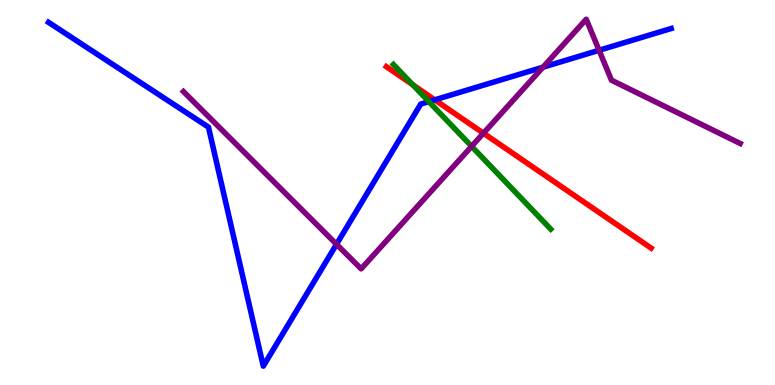[{'lines': ['blue', 'red'], 'intersections': [{'x': 5.61, 'y': 7.41}]}, {'lines': ['green', 'red'], 'intersections': [{'x': 5.33, 'y': 7.8}]}, {'lines': ['purple', 'red'], 'intersections': [{'x': 6.24, 'y': 6.54}]}, {'lines': ['blue', 'green'], 'intersections': [{'x': 5.53, 'y': 7.36}]}, {'lines': ['blue', 'purple'], 'intersections': [{'x': 4.34, 'y': 3.66}, {'x': 7.01, 'y': 8.25}, {'x': 7.73, 'y': 8.69}]}, {'lines': ['green', 'purple'], 'intersections': [{'x': 6.09, 'y': 6.2}]}]